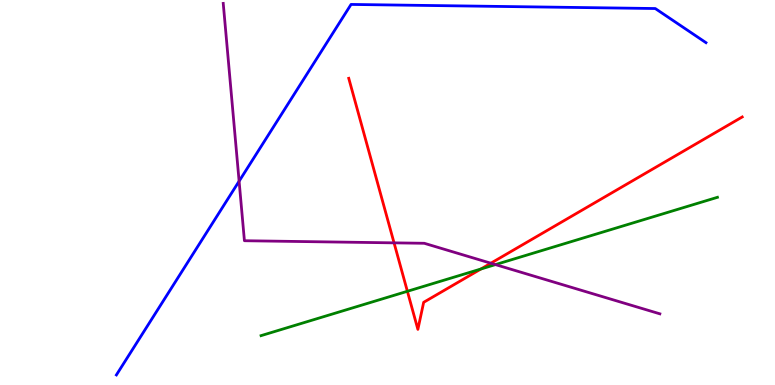[{'lines': ['blue', 'red'], 'intersections': []}, {'lines': ['green', 'red'], 'intersections': [{'x': 5.26, 'y': 2.43}, {'x': 6.21, 'y': 3.01}]}, {'lines': ['purple', 'red'], 'intersections': [{'x': 5.08, 'y': 3.69}, {'x': 6.33, 'y': 3.16}]}, {'lines': ['blue', 'green'], 'intersections': []}, {'lines': ['blue', 'purple'], 'intersections': [{'x': 3.09, 'y': 5.29}]}, {'lines': ['green', 'purple'], 'intersections': [{'x': 6.39, 'y': 3.13}]}]